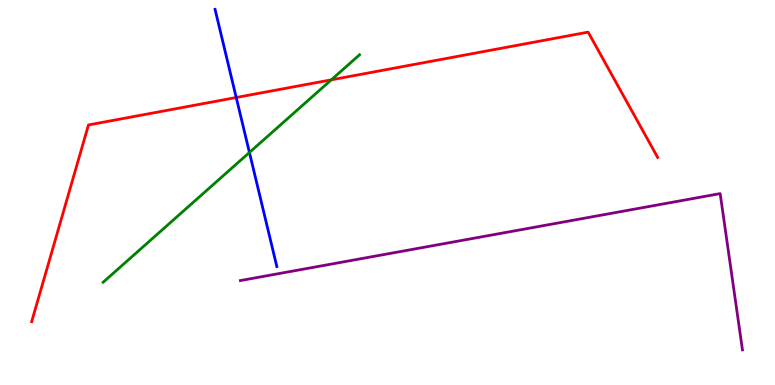[{'lines': ['blue', 'red'], 'intersections': [{'x': 3.05, 'y': 7.47}]}, {'lines': ['green', 'red'], 'intersections': [{'x': 4.27, 'y': 7.93}]}, {'lines': ['purple', 'red'], 'intersections': []}, {'lines': ['blue', 'green'], 'intersections': [{'x': 3.22, 'y': 6.04}]}, {'lines': ['blue', 'purple'], 'intersections': []}, {'lines': ['green', 'purple'], 'intersections': []}]